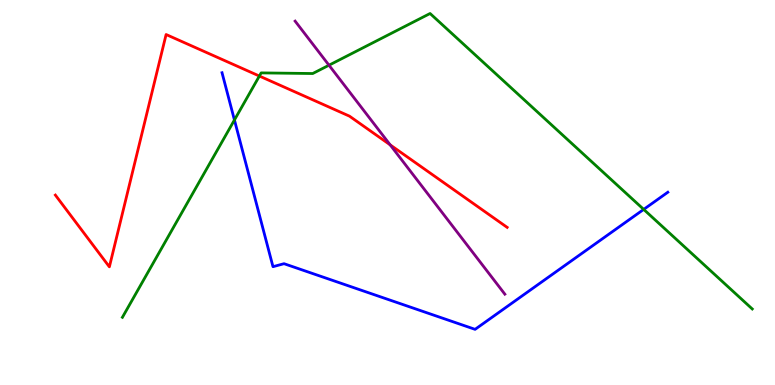[{'lines': ['blue', 'red'], 'intersections': []}, {'lines': ['green', 'red'], 'intersections': [{'x': 3.35, 'y': 8.02}]}, {'lines': ['purple', 'red'], 'intersections': [{'x': 5.03, 'y': 6.24}]}, {'lines': ['blue', 'green'], 'intersections': [{'x': 3.02, 'y': 6.88}, {'x': 8.31, 'y': 4.56}]}, {'lines': ['blue', 'purple'], 'intersections': []}, {'lines': ['green', 'purple'], 'intersections': [{'x': 4.24, 'y': 8.31}]}]